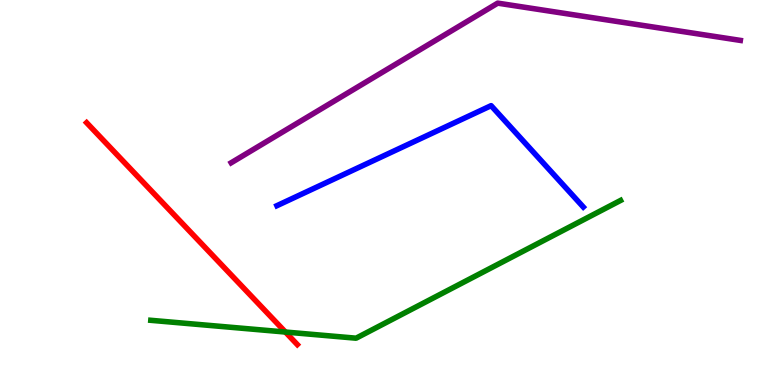[{'lines': ['blue', 'red'], 'intersections': []}, {'lines': ['green', 'red'], 'intersections': [{'x': 3.68, 'y': 1.38}]}, {'lines': ['purple', 'red'], 'intersections': []}, {'lines': ['blue', 'green'], 'intersections': []}, {'lines': ['blue', 'purple'], 'intersections': []}, {'lines': ['green', 'purple'], 'intersections': []}]